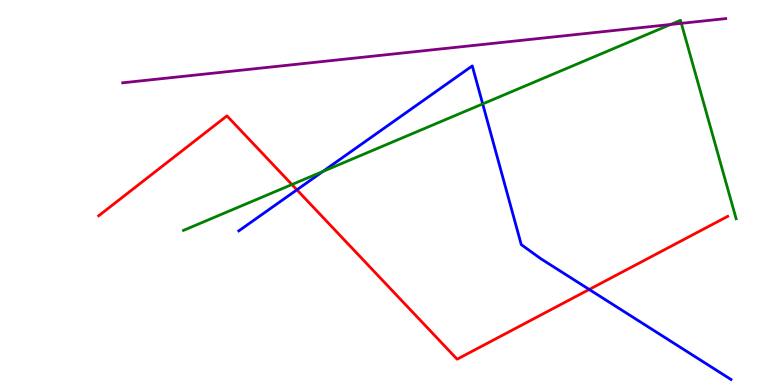[{'lines': ['blue', 'red'], 'intersections': [{'x': 3.83, 'y': 5.07}, {'x': 7.6, 'y': 2.48}]}, {'lines': ['green', 'red'], 'intersections': [{'x': 3.77, 'y': 5.21}]}, {'lines': ['purple', 'red'], 'intersections': []}, {'lines': ['blue', 'green'], 'intersections': [{'x': 4.17, 'y': 5.55}, {'x': 6.23, 'y': 7.3}]}, {'lines': ['blue', 'purple'], 'intersections': []}, {'lines': ['green', 'purple'], 'intersections': [{'x': 8.65, 'y': 9.36}, {'x': 8.79, 'y': 9.39}]}]